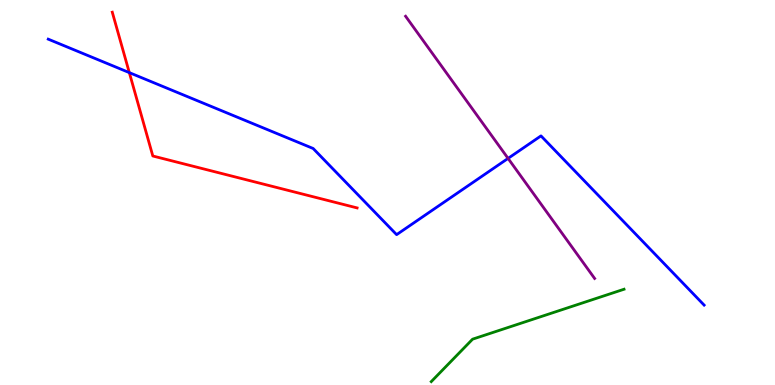[{'lines': ['blue', 'red'], 'intersections': [{'x': 1.67, 'y': 8.11}]}, {'lines': ['green', 'red'], 'intersections': []}, {'lines': ['purple', 'red'], 'intersections': []}, {'lines': ['blue', 'green'], 'intersections': []}, {'lines': ['blue', 'purple'], 'intersections': [{'x': 6.56, 'y': 5.89}]}, {'lines': ['green', 'purple'], 'intersections': []}]